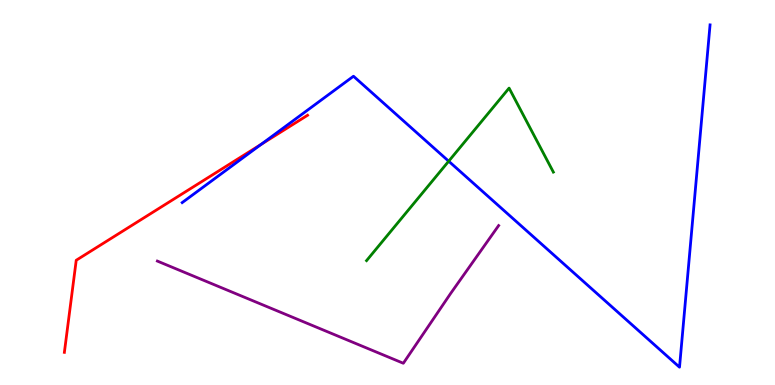[{'lines': ['blue', 'red'], 'intersections': [{'x': 3.37, 'y': 6.25}]}, {'lines': ['green', 'red'], 'intersections': []}, {'lines': ['purple', 'red'], 'intersections': []}, {'lines': ['blue', 'green'], 'intersections': [{'x': 5.79, 'y': 5.81}]}, {'lines': ['blue', 'purple'], 'intersections': []}, {'lines': ['green', 'purple'], 'intersections': []}]